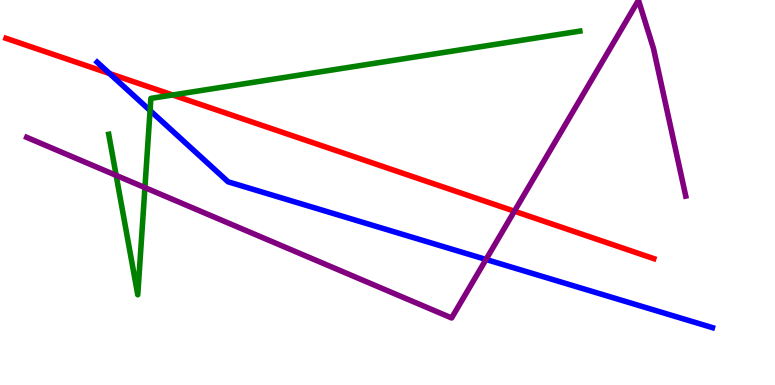[{'lines': ['blue', 'red'], 'intersections': [{'x': 1.41, 'y': 8.09}]}, {'lines': ['green', 'red'], 'intersections': [{'x': 2.23, 'y': 7.53}]}, {'lines': ['purple', 'red'], 'intersections': [{'x': 6.64, 'y': 4.51}]}, {'lines': ['blue', 'green'], 'intersections': [{'x': 1.94, 'y': 7.13}]}, {'lines': ['blue', 'purple'], 'intersections': [{'x': 6.27, 'y': 3.26}]}, {'lines': ['green', 'purple'], 'intersections': [{'x': 1.5, 'y': 5.44}, {'x': 1.87, 'y': 5.13}]}]